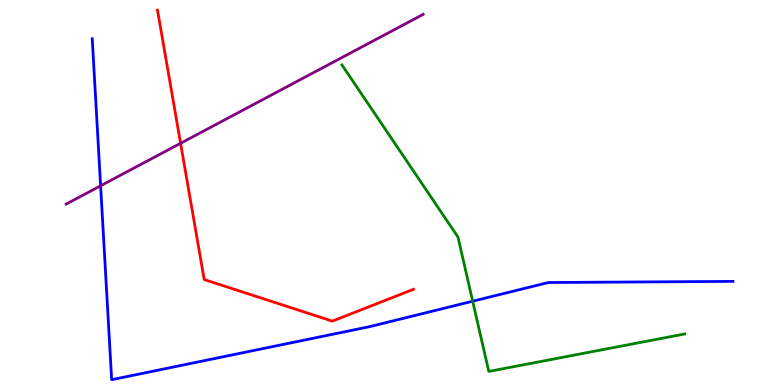[{'lines': ['blue', 'red'], 'intersections': []}, {'lines': ['green', 'red'], 'intersections': []}, {'lines': ['purple', 'red'], 'intersections': [{'x': 2.33, 'y': 6.28}]}, {'lines': ['blue', 'green'], 'intersections': [{'x': 6.1, 'y': 2.18}]}, {'lines': ['blue', 'purple'], 'intersections': [{'x': 1.3, 'y': 5.17}]}, {'lines': ['green', 'purple'], 'intersections': []}]